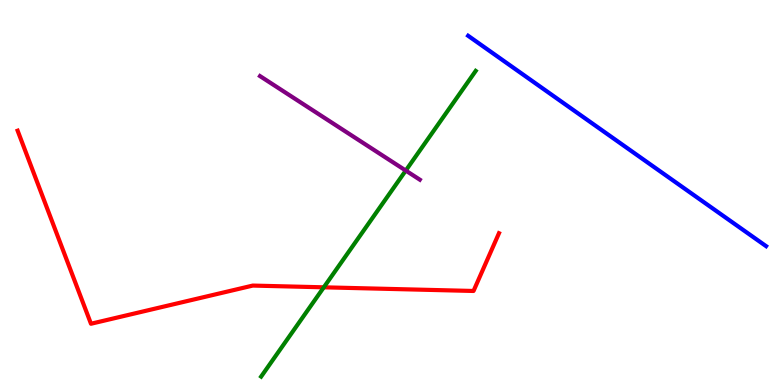[{'lines': ['blue', 'red'], 'intersections': []}, {'lines': ['green', 'red'], 'intersections': [{'x': 4.18, 'y': 2.54}]}, {'lines': ['purple', 'red'], 'intersections': []}, {'lines': ['blue', 'green'], 'intersections': []}, {'lines': ['blue', 'purple'], 'intersections': []}, {'lines': ['green', 'purple'], 'intersections': [{'x': 5.24, 'y': 5.57}]}]